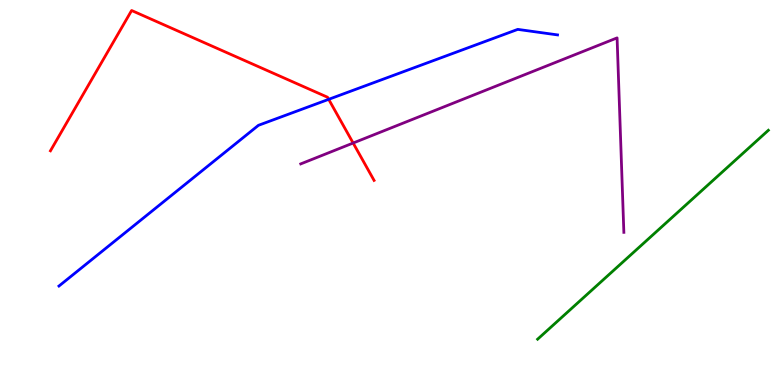[{'lines': ['blue', 'red'], 'intersections': [{'x': 4.24, 'y': 7.42}]}, {'lines': ['green', 'red'], 'intersections': []}, {'lines': ['purple', 'red'], 'intersections': [{'x': 4.56, 'y': 6.29}]}, {'lines': ['blue', 'green'], 'intersections': []}, {'lines': ['blue', 'purple'], 'intersections': []}, {'lines': ['green', 'purple'], 'intersections': []}]